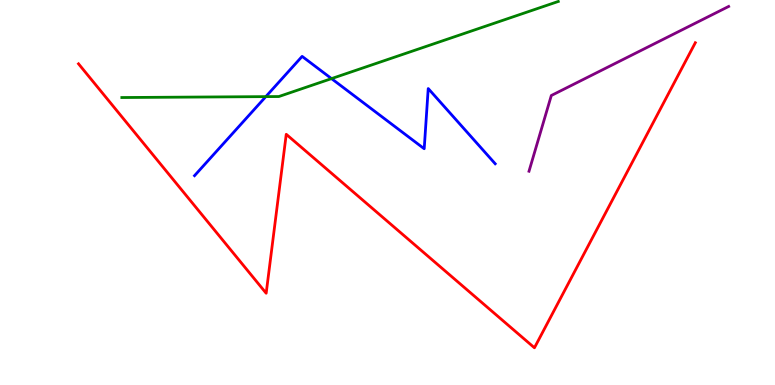[{'lines': ['blue', 'red'], 'intersections': []}, {'lines': ['green', 'red'], 'intersections': []}, {'lines': ['purple', 'red'], 'intersections': []}, {'lines': ['blue', 'green'], 'intersections': [{'x': 3.43, 'y': 7.49}, {'x': 4.28, 'y': 7.96}]}, {'lines': ['blue', 'purple'], 'intersections': []}, {'lines': ['green', 'purple'], 'intersections': []}]